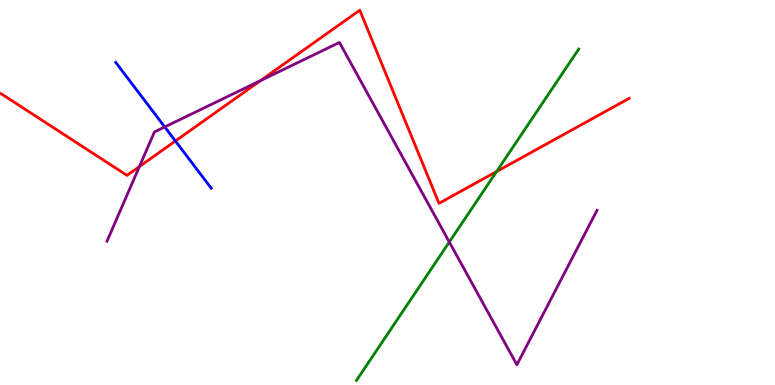[{'lines': ['blue', 'red'], 'intersections': [{'x': 2.26, 'y': 6.34}]}, {'lines': ['green', 'red'], 'intersections': [{'x': 6.41, 'y': 5.54}]}, {'lines': ['purple', 'red'], 'intersections': [{'x': 1.8, 'y': 5.67}, {'x': 3.36, 'y': 7.91}]}, {'lines': ['blue', 'green'], 'intersections': []}, {'lines': ['blue', 'purple'], 'intersections': [{'x': 2.13, 'y': 6.7}]}, {'lines': ['green', 'purple'], 'intersections': [{'x': 5.8, 'y': 3.71}]}]